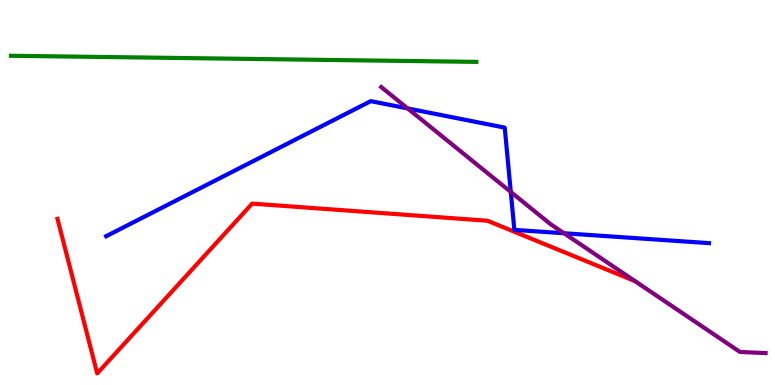[{'lines': ['blue', 'red'], 'intersections': []}, {'lines': ['green', 'red'], 'intersections': []}, {'lines': ['purple', 'red'], 'intersections': []}, {'lines': ['blue', 'green'], 'intersections': []}, {'lines': ['blue', 'purple'], 'intersections': [{'x': 5.26, 'y': 7.18}, {'x': 6.59, 'y': 5.01}, {'x': 7.28, 'y': 3.94}]}, {'lines': ['green', 'purple'], 'intersections': []}]